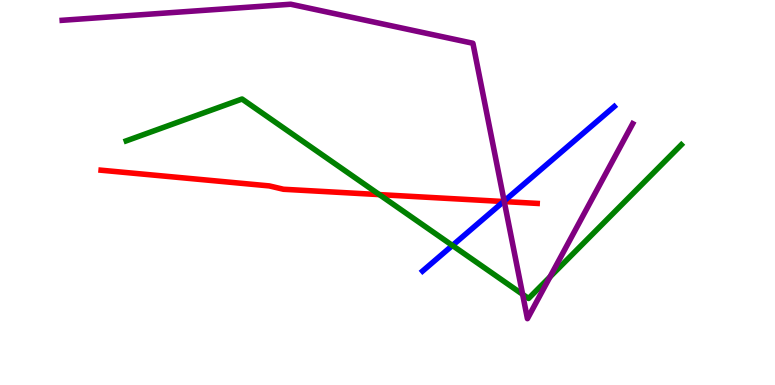[{'lines': ['blue', 'red'], 'intersections': [{'x': 6.5, 'y': 4.77}]}, {'lines': ['green', 'red'], 'intersections': [{'x': 4.89, 'y': 4.95}]}, {'lines': ['purple', 'red'], 'intersections': [{'x': 6.51, 'y': 4.76}]}, {'lines': ['blue', 'green'], 'intersections': [{'x': 5.84, 'y': 3.62}]}, {'lines': ['blue', 'purple'], 'intersections': [{'x': 6.51, 'y': 4.78}]}, {'lines': ['green', 'purple'], 'intersections': [{'x': 6.74, 'y': 2.35}, {'x': 7.1, 'y': 2.81}]}]